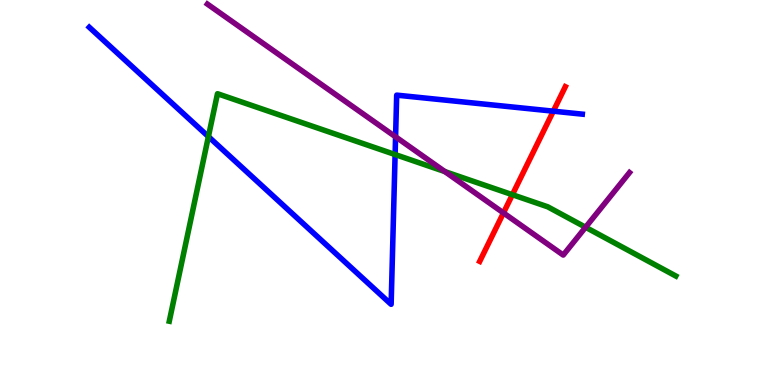[{'lines': ['blue', 'red'], 'intersections': [{'x': 7.14, 'y': 7.11}]}, {'lines': ['green', 'red'], 'intersections': [{'x': 6.61, 'y': 4.94}]}, {'lines': ['purple', 'red'], 'intersections': [{'x': 6.5, 'y': 4.47}]}, {'lines': ['blue', 'green'], 'intersections': [{'x': 2.69, 'y': 6.45}, {'x': 5.1, 'y': 5.99}]}, {'lines': ['blue', 'purple'], 'intersections': [{'x': 5.1, 'y': 6.45}]}, {'lines': ['green', 'purple'], 'intersections': [{'x': 5.74, 'y': 5.54}, {'x': 7.56, 'y': 4.1}]}]